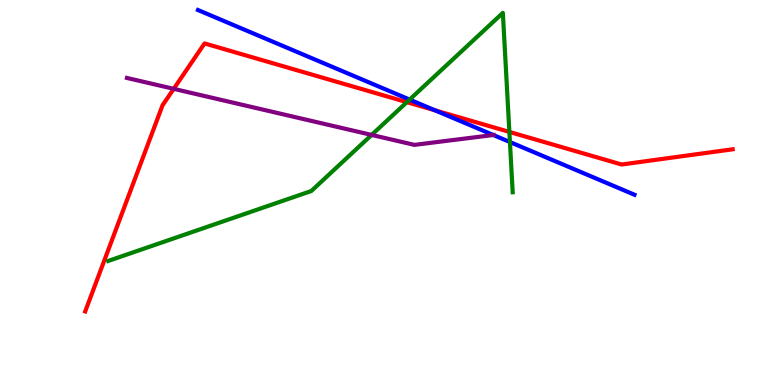[{'lines': ['blue', 'red'], 'intersections': [{'x': 5.61, 'y': 7.13}]}, {'lines': ['green', 'red'], 'intersections': [{'x': 5.25, 'y': 7.35}, {'x': 6.57, 'y': 6.57}]}, {'lines': ['purple', 'red'], 'intersections': [{'x': 2.24, 'y': 7.69}]}, {'lines': ['blue', 'green'], 'intersections': [{'x': 5.29, 'y': 7.41}, {'x': 6.58, 'y': 6.31}]}, {'lines': ['blue', 'purple'], 'intersections': [{'x': 6.37, 'y': 6.49}]}, {'lines': ['green', 'purple'], 'intersections': [{'x': 4.8, 'y': 6.5}]}]